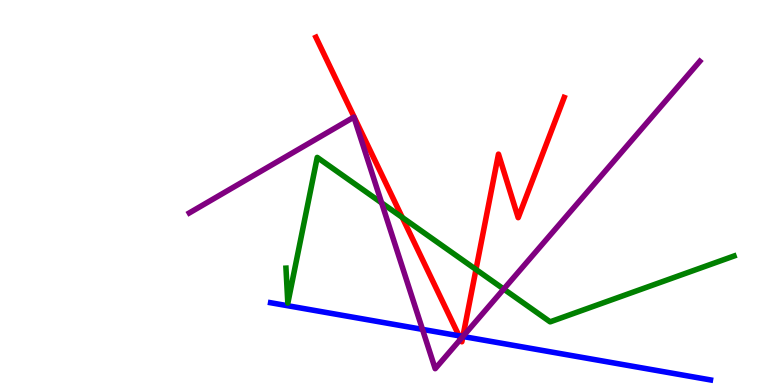[{'lines': ['blue', 'red'], 'intersections': [{'x': 5.92, 'y': 1.28}, {'x': 5.97, 'y': 1.26}]}, {'lines': ['green', 'red'], 'intersections': [{'x': 5.19, 'y': 4.35}, {'x': 6.14, 'y': 3.0}]}, {'lines': ['purple', 'red'], 'intersections': [{'x': 5.94, 'y': 1.19}, {'x': 5.97, 'y': 1.26}]}, {'lines': ['blue', 'green'], 'intersections': []}, {'lines': ['blue', 'purple'], 'intersections': [{'x': 5.45, 'y': 1.44}, {'x': 5.97, 'y': 1.26}]}, {'lines': ['green', 'purple'], 'intersections': [{'x': 4.92, 'y': 4.73}, {'x': 6.5, 'y': 2.49}]}]